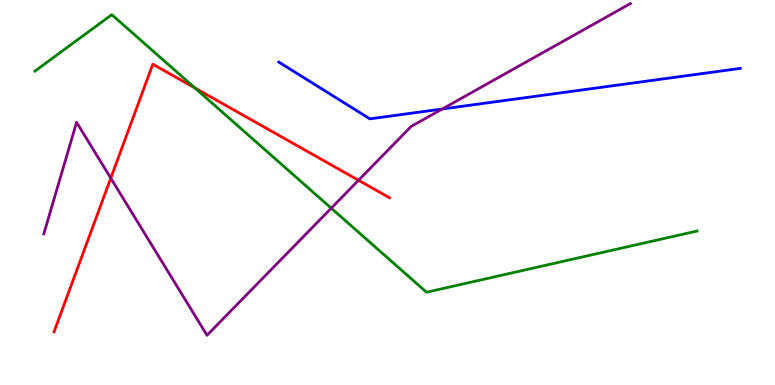[{'lines': ['blue', 'red'], 'intersections': []}, {'lines': ['green', 'red'], 'intersections': [{'x': 2.52, 'y': 7.71}]}, {'lines': ['purple', 'red'], 'intersections': [{'x': 1.43, 'y': 5.37}, {'x': 4.63, 'y': 5.32}]}, {'lines': ['blue', 'green'], 'intersections': []}, {'lines': ['blue', 'purple'], 'intersections': [{'x': 5.71, 'y': 7.17}]}, {'lines': ['green', 'purple'], 'intersections': [{'x': 4.27, 'y': 4.59}]}]